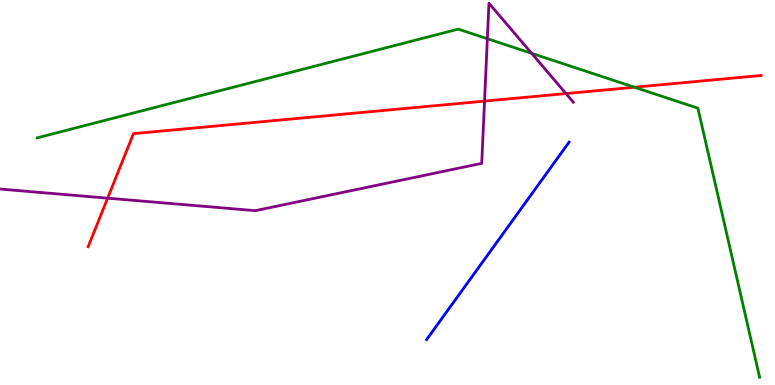[{'lines': ['blue', 'red'], 'intersections': []}, {'lines': ['green', 'red'], 'intersections': [{'x': 8.19, 'y': 7.73}]}, {'lines': ['purple', 'red'], 'intersections': [{'x': 1.39, 'y': 4.85}, {'x': 6.25, 'y': 7.37}, {'x': 7.3, 'y': 7.57}]}, {'lines': ['blue', 'green'], 'intersections': []}, {'lines': ['blue', 'purple'], 'intersections': []}, {'lines': ['green', 'purple'], 'intersections': [{'x': 6.29, 'y': 8.99}, {'x': 6.86, 'y': 8.61}]}]